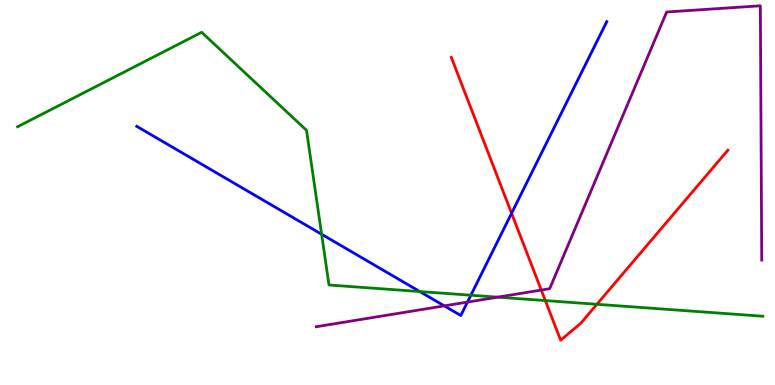[{'lines': ['blue', 'red'], 'intersections': [{'x': 6.6, 'y': 4.46}]}, {'lines': ['green', 'red'], 'intersections': [{'x': 7.04, 'y': 2.19}, {'x': 7.7, 'y': 2.1}]}, {'lines': ['purple', 'red'], 'intersections': [{'x': 6.98, 'y': 2.47}]}, {'lines': ['blue', 'green'], 'intersections': [{'x': 4.15, 'y': 3.92}, {'x': 5.42, 'y': 2.43}, {'x': 6.08, 'y': 2.33}]}, {'lines': ['blue', 'purple'], 'intersections': [{'x': 5.73, 'y': 2.06}, {'x': 6.03, 'y': 2.15}]}, {'lines': ['green', 'purple'], 'intersections': [{'x': 6.42, 'y': 2.28}]}]